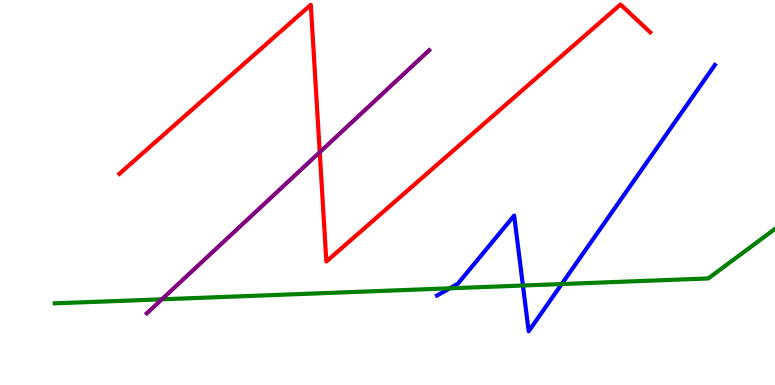[{'lines': ['blue', 'red'], 'intersections': []}, {'lines': ['green', 'red'], 'intersections': []}, {'lines': ['purple', 'red'], 'intersections': [{'x': 4.13, 'y': 6.05}]}, {'lines': ['blue', 'green'], 'intersections': [{'x': 5.8, 'y': 2.51}, {'x': 6.75, 'y': 2.58}, {'x': 7.25, 'y': 2.62}]}, {'lines': ['blue', 'purple'], 'intersections': []}, {'lines': ['green', 'purple'], 'intersections': [{'x': 2.09, 'y': 2.23}]}]